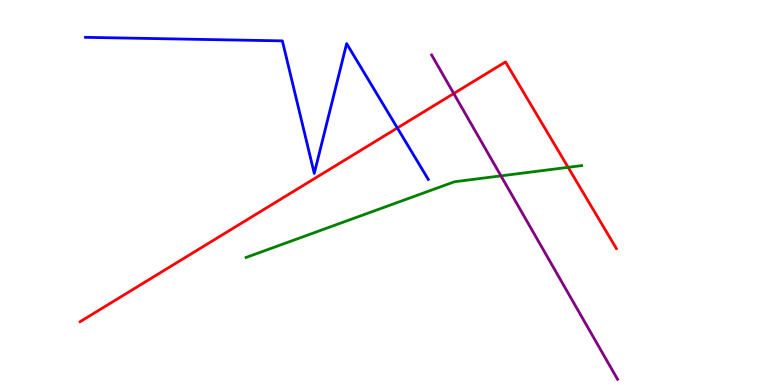[{'lines': ['blue', 'red'], 'intersections': [{'x': 5.13, 'y': 6.68}]}, {'lines': ['green', 'red'], 'intersections': [{'x': 7.33, 'y': 5.65}]}, {'lines': ['purple', 'red'], 'intersections': [{'x': 5.85, 'y': 7.57}]}, {'lines': ['blue', 'green'], 'intersections': []}, {'lines': ['blue', 'purple'], 'intersections': []}, {'lines': ['green', 'purple'], 'intersections': [{'x': 6.46, 'y': 5.43}]}]